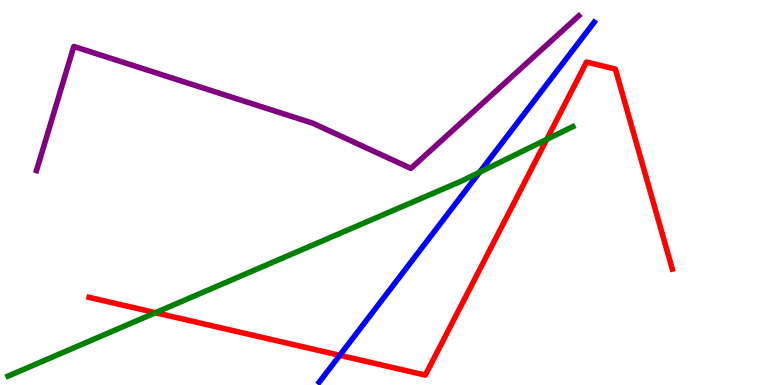[{'lines': ['blue', 'red'], 'intersections': [{'x': 4.38, 'y': 0.771}]}, {'lines': ['green', 'red'], 'intersections': [{'x': 2.01, 'y': 1.88}, {'x': 7.05, 'y': 6.38}]}, {'lines': ['purple', 'red'], 'intersections': []}, {'lines': ['blue', 'green'], 'intersections': [{'x': 6.19, 'y': 5.53}]}, {'lines': ['blue', 'purple'], 'intersections': []}, {'lines': ['green', 'purple'], 'intersections': []}]